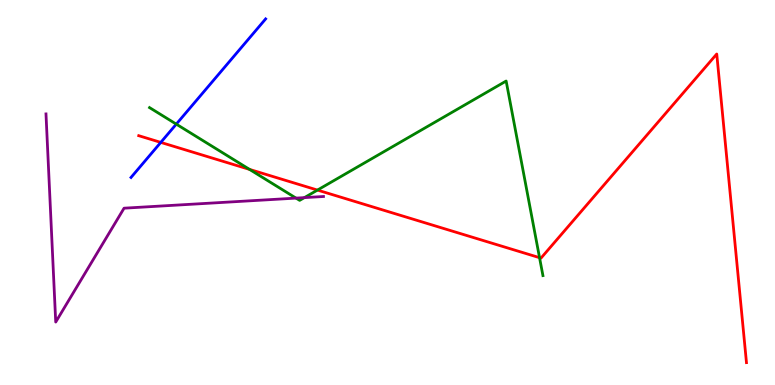[{'lines': ['blue', 'red'], 'intersections': [{'x': 2.07, 'y': 6.3}]}, {'lines': ['green', 'red'], 'intersections': [{'x': 3.22, 'y': 5.6}, {'x': 4.1, 'y': 5.06}, {'x': 6.96, 'y': 3.31}]}, {'lines': ['purple', 'red'], 'intersections': []}, {'lines': ['blue', 'green'], 'intersections': [{'x': 2.27, 'y': 6.78}]}, {'lines': ['blue', 'purple'], 'intersections': []}, {'lines': ['green', 'purple'], 'intersections': [{'x': 3.82, 'y': 4.85}, {'x': 3.93, 'y': 4.87}]}]